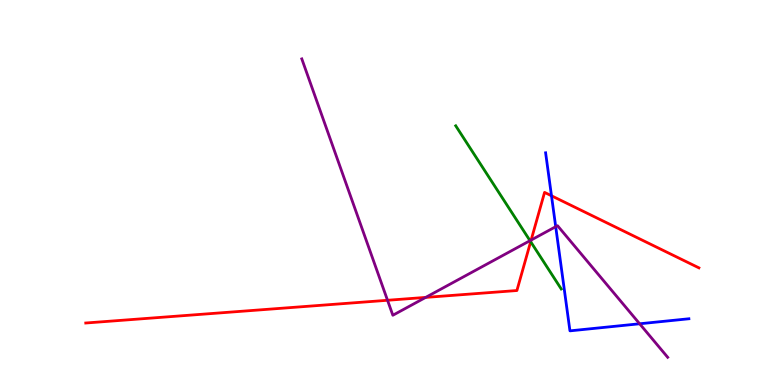[{'lines': ['blue', 'red'], 'intersections': [{'x': 7.12, 'y': 4.91}]}, {'lines': ['green', 'red'], 'intersections': [{'x': 6.85, 'y': 3.72}]}, {'lines': ['purple', 'red'], 'intersections': [{'x': 5.0, 'y': 2.2}, {'x': 5.49, 'y': 2.28}, {'x': 6.85, 'y': 3.76}]}, {'lines': ['blue', 'green'], 'intersections': []}, {'lines': ['blue', 'purple'], 'intersections': [{'x': 7.17, 'y': 4.11}, {'x': 8.25, 'y': 1.59}]}, {'lines': ['green', 'purple'], 'intersections': [{'x': 6.84, 'y': 3.75}]}]